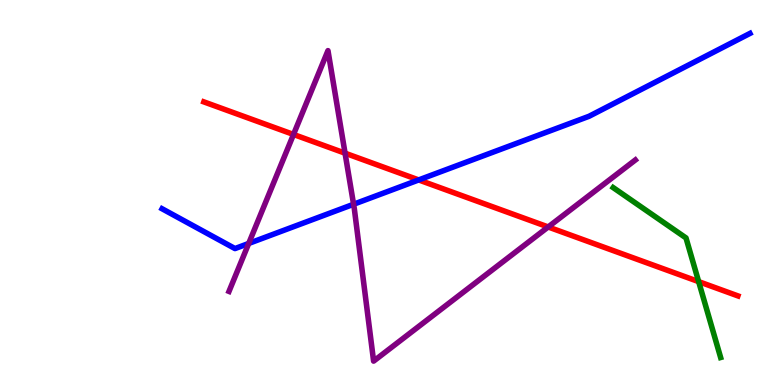[{'lines': ['blue', 'red'], 'intersections': [{'x': 5.4, 'y': 5.33}]}, {'lines': ['green', 'red'], 'intersections': [{'x': 9.01, 'y': 2.68}]}, {'lines': ['purple', 'red'], 'intersections': [{'x': 3.79, 'y': 6.51}, {'x': 4.45, 'y': 6.02}, {'x': 7.07, 'y': 4.1}]}, {'lines': ['blue', 'green'], 'intersections': []}, {'lines': ['blue', 'purple'], 'intersections': [{'x': 3.21, 'y': 3.68}, {'x': 4.56, 'y': 4.69}]}, {'lines': ['green', 'purple'], 'intersections': []}]